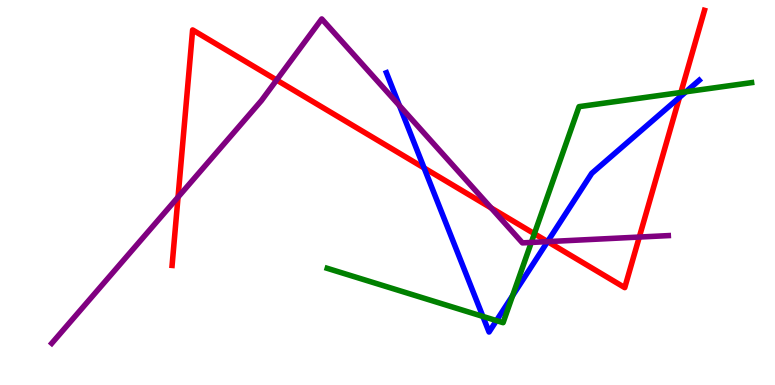[{'lines': ['blue', 'red'], 'intersections': [{'x': 5.47, 'y': 5.64}, {'x': 7.07, 'y': 3.72}, {'x': 8.77, 'y': 7.47}]}, {'lines': ['green', 'red'], 'intersections': [{'x': 6.9, 'y': 3.93}, {'x': 8.79, 'y': 7.6}]}, {'lines': ['purple', 'red'], 'intersections': [{'x': 2.3, 'y': 4.88}, {'x': 3.57, 'y': 7.92}, {'x': 6.34, 'y': 4.6}, {'x': 7.07, 'y': 3.72}, {'x': 8.25, 'y': 3.84}]}, {'lines': ['blue', 'green'], 'intersections': [{'x': 6.23, 'y': 1.78}, {'x': 6.41, 'y': 1.67}, {'x': 6.61, 'y': 2.32}, {'x': 8.85, 'y': 7.62}]}, {'lines': ['blue', 'purple'], 'intersections': [{'x': 5.15, 'y': 7.26}, {'x': 7.07, 'y': 3.72}]}, {'lines': ['green', 'purple'], 'intersections': [{'x': 6.86, 'y': 3.7}]}]